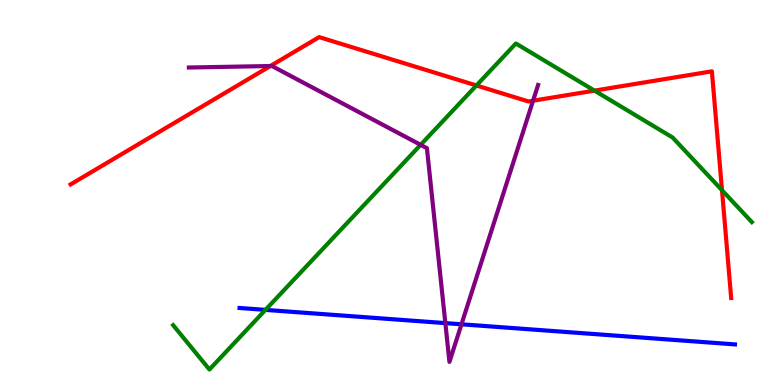[{'lines': ['blue', 'red'], 'intersections': []}, {'lines': ['green', 'red'], 'intersections': [{'x': 6.15, 'y': 7.78}, {'x': 7.67, 'y': 7.65}, {'x': 9.32, 'y': 5.06}]}, {'lines': ['purple', 'red'], 'intersections': [{'x': 3.49, 'y': 8.29}, {'x': 6.88, 'y': 7.38}]}, {'lines': ['blue', 'green'], 'intersections': [{'x': 3.43, 'y': 1.95}]}, {'lines': ['blue', 'purple'], 'intersections': [{'x': 5.75, 'y': 1.61}, {'x': 5.95, 'y': 1.58}]}, {'lines': ['green', 'purple'], 'intersections': [{'x': 5.43, 'y': 6.24}]}]